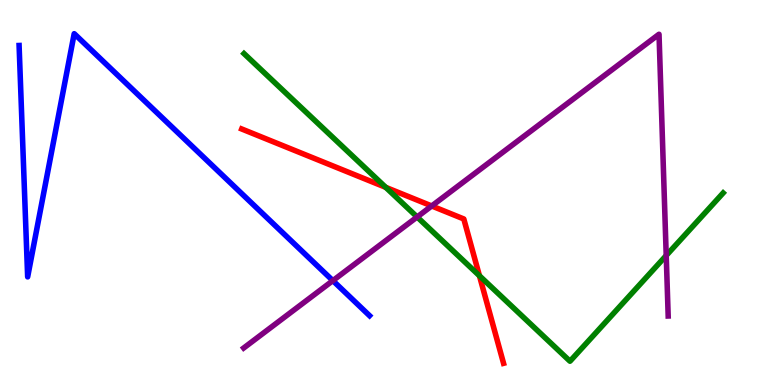[{'lines': ['blue', 'red'], 'intersections': []}, {'lines': ['green', 'red'], 'intersections': [{'x': 4.98, 'y': 5.13}, {'x': 6.19, 'y': 2.84}]}, {'lines': ['purple', 'red'], 'intersections': [{'x': 5.57, 'y': 4.65}]}, {'lines': ['blue', 'green'], 'intersections': []}, {'lines': ['blue', 'purple'], 'intersections': [{'x': 4.29, 'y': 2.71}]}, {'lines': ['green', 'purple'], 'intersections': [{'x': 5.38, 'y': 4.36}, {'x': 8.6, 'y': 3.36}]}]